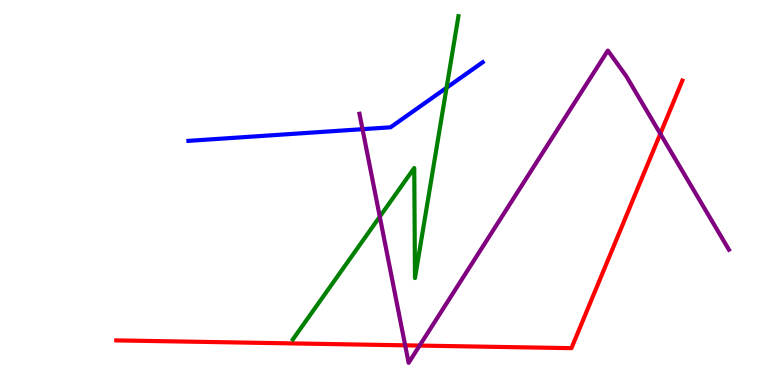[{'lines': ['blue', 'red'], 'intersections': []}, {'lines': ['green', 'red'], 'intersections': []}, {'lines': ['purple', 'red'], 'intersections': [{'x': 5.23, 'y': 1.03}, {'x': 5.41, 'y': 1.02}, {'x': 8.52, 'y': 6.53}]}, {'lines': ['blue', 'green'], 'intersections': [{'x': 5.76, 'y': 7.72}]}, {'lines': ['blue', 'purple'], 'intersections': [{'x': 4.68, 'y': 6.64}]}, {'lines': ['green', 'purple'], 'intersections': [{'x': 4.9, 'y': 4.37}]}]